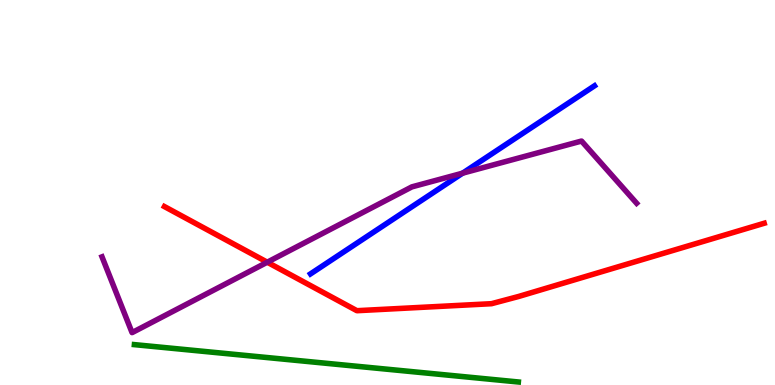[{'lines': ['blue', 'red'], 'intersections': []}, {'lines': ['green', 'red'], 'intersections': []}, {'lines': ['purple', 'red'], 'intersections': [{'x': 3.45, 'y': 3.19}]}, {'lines': ['blue', 'green'], 'intersections': []}, {'lines': ['blue', 'purple'], 'intersections': [{'x': 5.97, 'y': 5.5}]}, {'lines': ['green', 'purple'], 'intersections': []}]